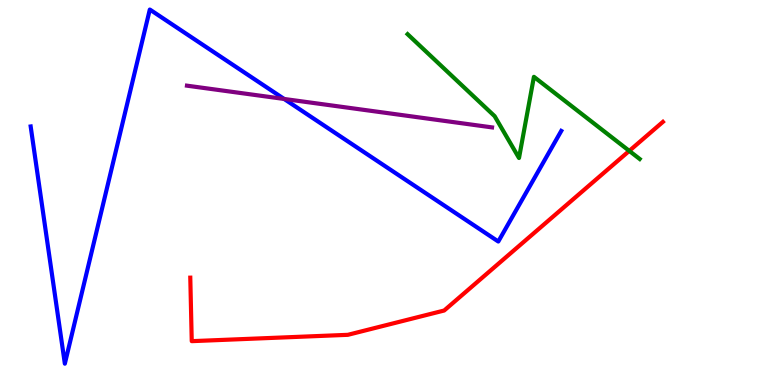[{'lines': ['blue', 'red'], 'intersections': []}, {'lines': ['green', 'red'], 'intersections': [{'x': 8.12, 'y': 6.08}]}, {'lines': ['purple', 'red'], 'intersections': []}, {'lines': ['blue', 'green'], 'intersections': []}, {'lines': ['blue', 'purple'], 'intersections': [{'x': 3.67, 'y': 7.43}]}, {'lines': ['green', 'purple'], 'intersections': []}]